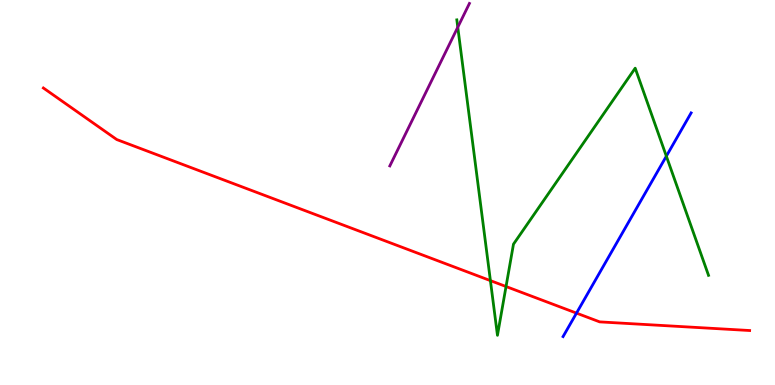[{'lines': ['blue', 'red'], 'intersections': [{'x': 7.44, 'y': 1.87}]}, {'lines': ['green', 'red'], 'intersections': [{'x': 6.33, 'y': 2.71}, {'x': 6.53, 'y': 2.56}]}, {'lines': ['purple', 'red'], 'intersections': []}, {'lines': ['blue', 'green'], 'intersections': [{'x': 8.6, 'y': 5.94}]}, {'lines': ['blue', 'purple'], 'intersections': []}, {'lines': ['green', 'purple'], 'intersections': [{'x': 5.91, 'y': 9.29}]}]